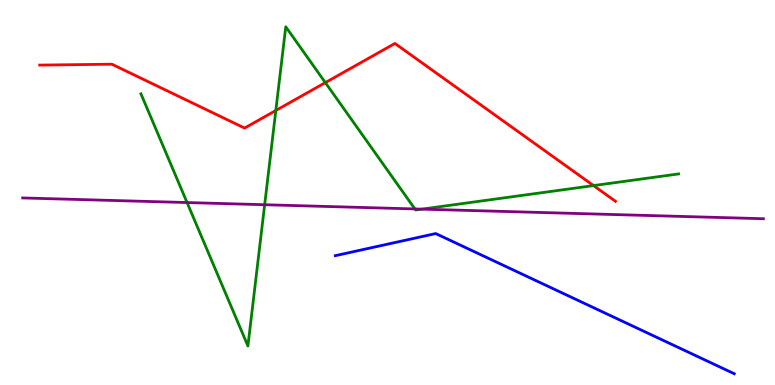[{'lines': ['blue', 'red'], 'intersections': []}, {'lines': ['green', 'red'], 'intersections': [{'x': 3.56, 'y': 7.13}, {'x': 4.2, 'y': 7.85}, {'x': 7.66, 'y': 5.18}]}, {'lines': ['purple', 'red'], 'intersections': []}, {'lines': ['blue', 'green'], 'intersections': []}, {'lines': ['blue', 'purple'], 'intersections': []}, {'lines': ['green', 'purple'], 'intersections': [{'x': 2.41, 'y': 4.74}, {'x': 3.41, 'y': 4.68}, {'x': 5.35, 'y': 4.57}, {'x': 5.44, 'y': 4.57}]}]